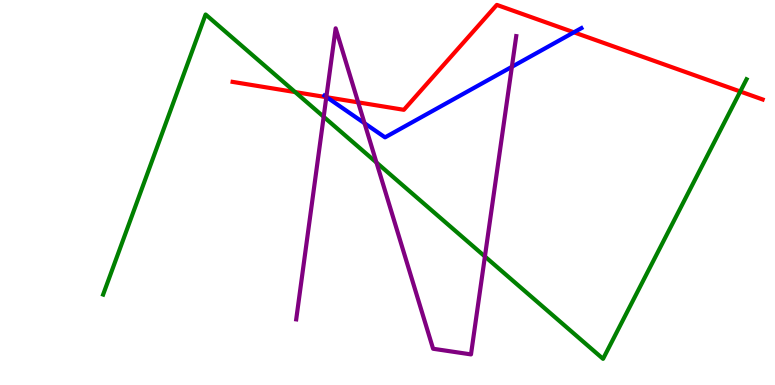[{'lines': ['blue', 'red'], 'intersections': [{'x': 4.22, 'y': 7.47}, {'x': 7.41, 'y': 9.16}]}, {'lines': ['green', 'red'], 'intersections': [{'x': 3.81, 'y': 7.61}, {'x': 9.55, 'y': 7.62}]}, {'lines': ['purple', 'red'], 'intersections': [{'x': 4.21, 'y': 7.48}, {'x': 4.62, 'y': 7.34}]}, {'lines': ['blue', 'green'], 'intersections': []}, {'lines': ['blue', 'purple'], 'intersections': [{'x': 4.21, 'y': 7.48}, {'x': 4.7, 'y': 6.8}, {'x': 6.6, 'y': 8.26}]}, {'lines': ['green', 'purple'], 'intersections': [{'x': 4.18, 'y': 6.97}, {'x': 4.86, 'y': 5.78}, {'x': 6.26, 'y': 3.34}]}]